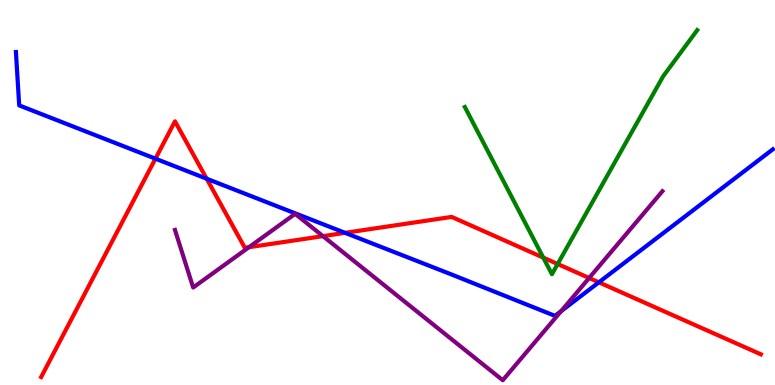[{'lines': ['blue', 'red'], 'intersections': [{'x': 2.01, 'y': 5.88}, {'x': 2.67, 'y': 5.36}, {'x': 4.45, 'y': 3.95}, {'x': 7.73, 'y': 2.67}]}, {'lines': ['green', 'red'], 'intersections': [{'x': 7.01, 'y': 3.31}, {'x': 7.2, 'y': 3.14}]}, {'lines': ['purple', 'red'], 'intersections': [{'x': 3.21, 'y': 3.58}, {'x': 4.17, 'y': 3.87}, {'x': 7.6, 'y': 2.78}]}, {'lines': ['blue', 'green'], 'intersections': []}, {'lines': ['blue', 'purple'], 'intersections': [{'x': 7.24, 'y': 1.92}]}, {'lines': ['green', 'purple'], 'intersections': []}]